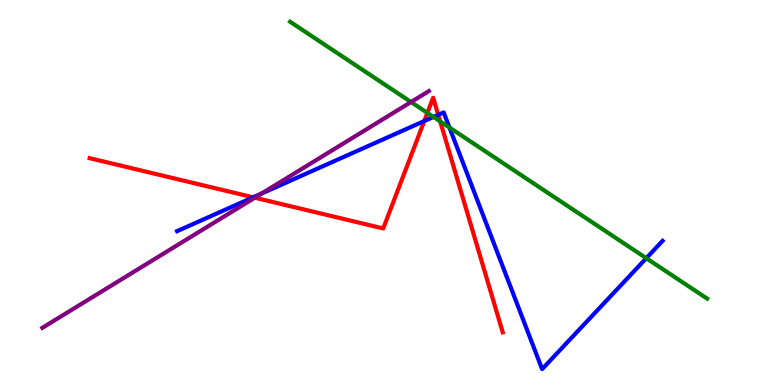[{'lines': ['blue', 'red'], 'intersections': [{'x': 3.27, 'y': 4.88}, {'x': 5.47, 'y': 6.86}, {'x': 5.65, 'y': 7.02}]}, {'lines': ['green', 'red'], 'intersections': [{'x': 5.51, 'y': 7.07}, {'x': 5.68, 'y': 6.85}]}, {'lines': ['purple', 'red'], 'intersections': [{'x': 3.29, 'y': 4.86}]}, {'lines': ['blue', 'green'], 'intersections': [{'x': 5.59, 'y': 6.96}, {'x': 5.8, 'y': 6.69}, {'x': 8.34, 'y': 3.29}]}, {'lines': ['blue', 'purple'], 'intersections': [{'x': 3.38, 'y': 4.98}]}, {'lines': ['green', 'purple'], 'intersections': [{'x': 5.3, 'y': 7.35}]}]